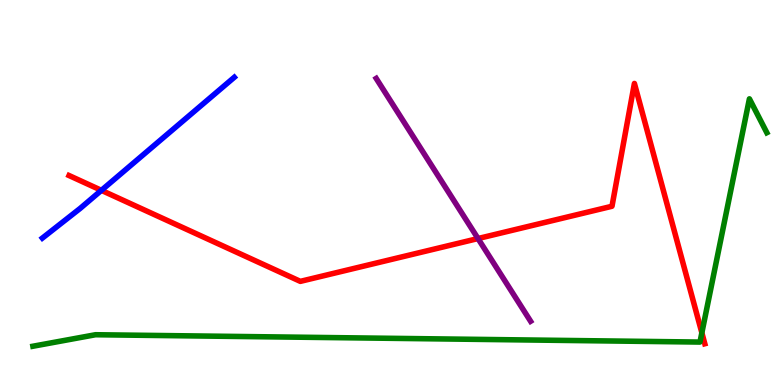[{'lines': ['blue', 'red'], 'intersections': [{'x': 1.31, 'y': 5.06}]}, {'lines': ['green', 'red'], 'intersections': [{'x': 9.06, 'y': 1.36}]}, {'lines': ['purple', 'red'], 'intersections': [{'x': 6.17, 'y': 3.8}]}, {'lines': ['blue', 'green'], 'intersections': []}, {'lines': ['blue', 'purple'], 'intersections': []}, {'lines': ['green', 'purple'], 'intersections': []}]